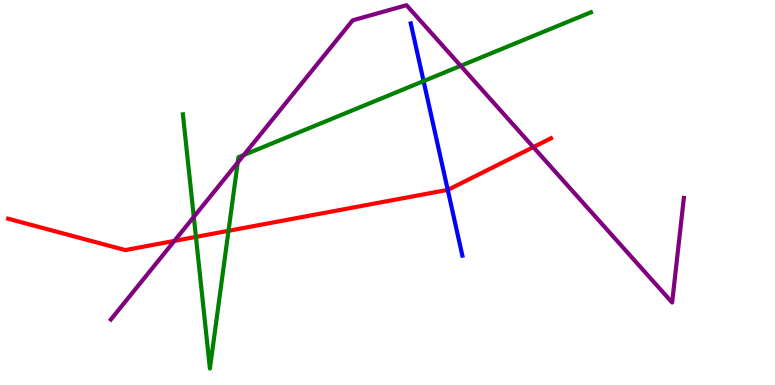[{'lines': ['blue', 'red'], 'intersections': [{'x': 5.78, 'y': 5.07}]}, {'lines': ['green', 'red'], 'intersections': [{'x': 2.53, 'y': 3.85}, {'x': 2.95, 'y': 4.01}]}, {'lines': ['purple', 'red'], 'intersections': [{'x': 2.25, 'y': 3.74}, {'x': 6.88, 'y': 6.18}]}, {'lines': ['blue', 'green'], 'intersections': [{'x': 5.47, 'y': 7.89}]}, {'lines': ['blue', 'purple'], 'intersections': []}, {'lines': ['green', 'purple'], 'intersections': [{'x': 2.5, 'y': 4.37}, {'x': 3.07, 'y': 5.78}, {'x': 3.15, 'y': 5.97}, {'x': 5.94, 'y': 8.29}]}]